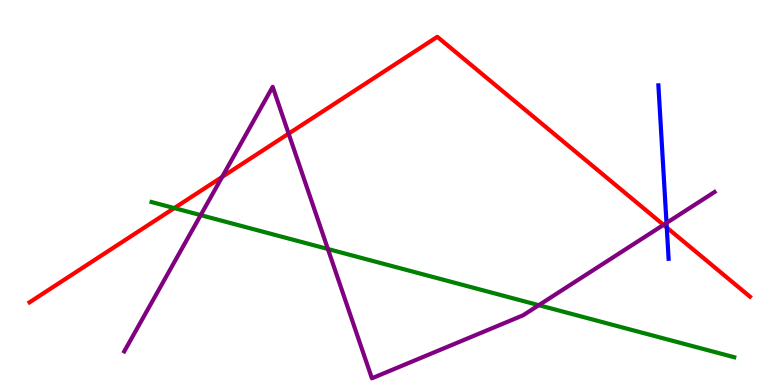[{'lines': ['blue', 'red'], 'intersections': [{'x': 8.6, 'y': 4.09}]}, {'lines': ['green', 'red'], 'intersections': [{'x': 2.25, 'y': 4.6}]}, {'lines': ['purple', 'red'], 'intersections': [{'x': 2.87, 'y': 5.4}, {'x': 3.72, 'y': 6.53}, {'x': 8.56, 'y': 4.16}]}, {'lines': ['blue', 'green'], 'intersections': []}, {'lines': ['blue', 'purple'], 'intersections': [{'x': 8.6, 'y': 4.21}]}, {'lines': ['green', 'purple'], 'intersections': [{'x': 2.59, 'y': 4.41}, {'x': 4.23, 'y': 3.53}, {'x': 6.95, 'y': 2.07}]}]